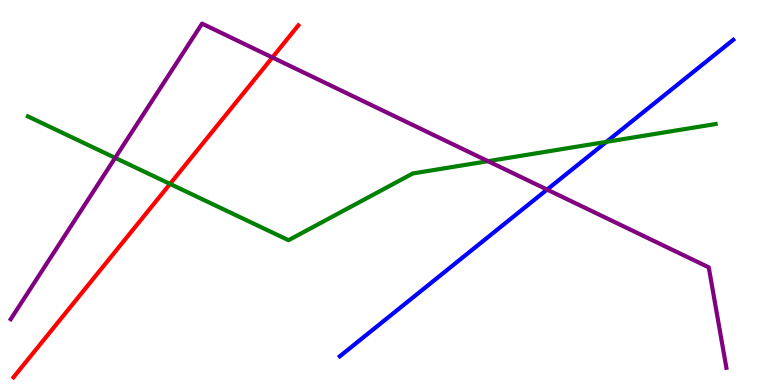[{'lines': ['blue', 'red'], 'intersections': []}, {'lines': ['green', 'red'], 'intersections': [{'x': 2.19, 'y': 5.22}]}, {'lines': ['purple', 'red'], 'intersections': [{'x': 3.51, 'y': 8.51}]}, {'lines': ['blue', 'green'], 'intersections': [{'x': 7.82, 'y': 6.32}]}, {'lines': ['blue', 'purple'], 'intersections': [{'x': 7.06, 'y': 5.08}]}, {'lines': ['green', 'purple'], 'intersections': [{'x': 1.49, 'y': 5.9}, {'x': 6.3, 'y': 5.81}]}]